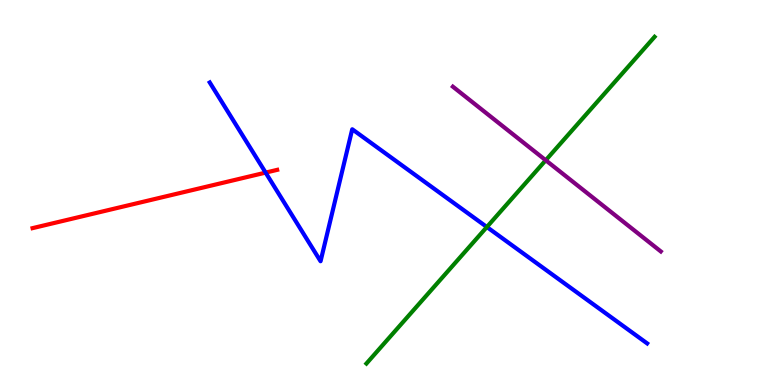[{'lines': ['blue', 'red'], 'intersections': [{'x': 3.43, 'y': 5.52}]}, {'lines': ['green', 'red'], 'intersections': []}, {'lines': ['purple', 'red'], 'intersections': []}, {'lines': ['blue', 'green'], 'intersections': [{'x': 6.28, 'y': 4.1}]}, {'lines': ['blue', 'purple'], 'intersections': []}, {'lines': ['green', 'purple'], 'intersections': [{'x': 7.04, 'y': 5.84}]}]